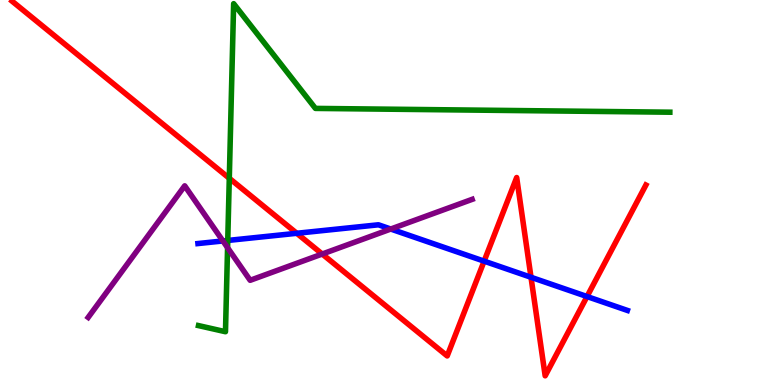[{'lines': ['blue', 'red'], 'intersections': [{'x': 3.83, 'y': 3.94}, {'x': 6.25, 'y': 3.22}, {'x': 6.85, 'y': 2.8}, {'x': 7.57, 'y': 2.3}]}, {'lines': ['green', 'red'], 'intersections': [{'x': 2.96, 'y': 5.37}]}, {'lines': ['purple', 'red'], 'intersections': [{'x': 4.16, 'y': 3.4}]}, {'lines': ['blue', 'green'], 'intersections': [{'x': 2.94, 'y': 3.75}]}, {'lines': ['blue', 'purple'], 'intersections': [{'x': 2.88, 'y': 3.74}, {'x': 5.04, 'y': 4.05}]}, {'lines': ['green', 'purple'], 'intersections': [{'x': 2.94, 'y': 3.57}]}]